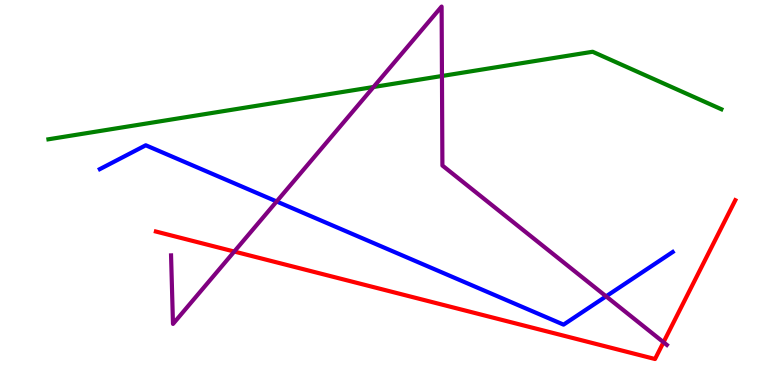[{'lines': ['blue', 'red'], 'intersections': []}, {'lines': ['green', 'red'], 'intersections': []}, {'lines': ['purple', 'red'], 'intersections': [{'x': 3.02, 'y': 3.47}, {'x': 8.56, 'y': 1.11}]}, {'lines': ['blue', 'green'], 'intersections': []}, {'lines': ['blue', 'purple'], 'intersections': [{'x': 3.57, 'y': 4.77}, {'x': 7.82, 'y': 2.3}]}, {'lines': ['green', 'purple'], 'intersections': [{'x': 4.82, 'y': 7.74}, {'x': 5.7, 'y': 8.03}]}]